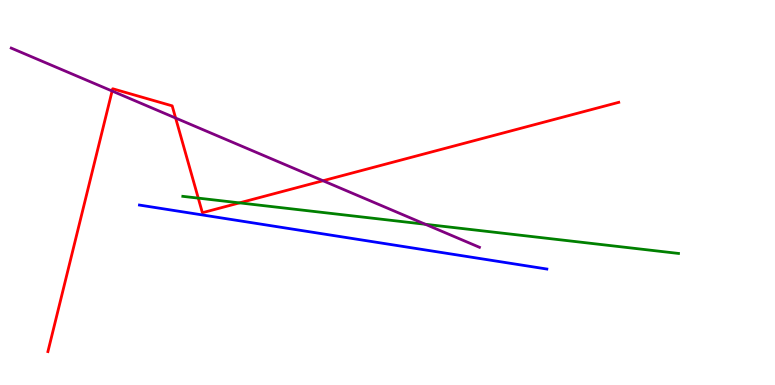[{'lines': ['blue', 'red'], 'intersections': []}, {'lines': ['green', 'red'], 'intersections': [{'x': 2.56, 'y': 4.85}, {'x': 3.09, 'y': 4.73}]}, {'lines': ['purple', 'red'], 'intersections': [{'x': 1.45, 'y': 7.64}, {'x': 2.27, 'y': 6.93}, {'x': 4.17, 'y': 5.31}]}, {'lines': ['blue', 'green'], 'intersections': []}, {'lines': ['blue', 'purple'], 'intersections': []}, {'lines': ['green', 'purple'], 'intersections': [{'x': 5.49, 'y': 4.17}]}]